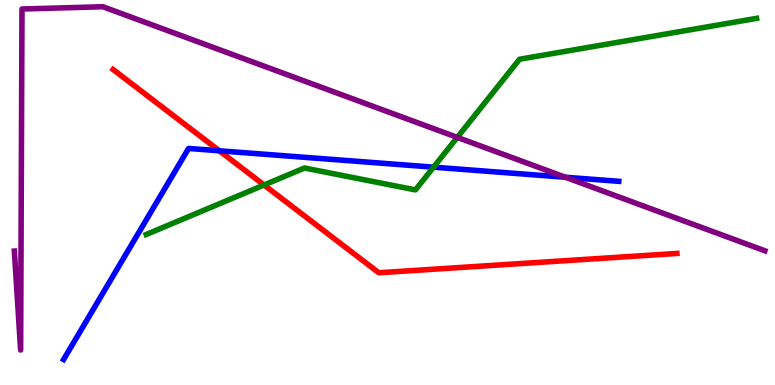[{'lines': ['blue', 'red'], 'intersections': [{'x': 2.83, 'y': 6.08}]}, {'lines': ['green', 'red'], 'intersections': [{'x': 3.41, 'y': 5.19}]}, {'lines': ['purple', 'red'], 'intersections': []}, {'lines': ['blue', 'green'], 'intersections': [{'x': 5.59, 'y': 5.66}]}, {'lines': ['blue', 'purple'], 'intersections': [{'x': 7.3, 'y': 5.4}]}, {'lines': ['green', 'purple'], 'intersections': [{'x': 5.9, 'y': 6.43}]}]